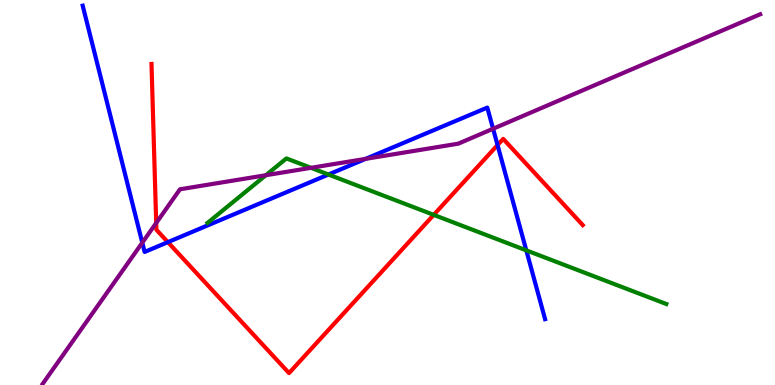[{'lines': ['blue', 'red'], 'intersections': [{'x': 2.17, 'y': 3.71}, {'x': 6.42, 'y': 6.23}]}, {'lines': ['green', 'red'], 'intersections': [{'x': 5.6, 'y': 4.42}]}, {'lines': ['purple', 'red'], 'intersections': [{'x': 2.02, 'y': 4.21}]}, {'lines': ['blue', 'green'], 'intersections': [{'x': 4.24, 'y': 5.47}, {'x': 6.79, 'y': 3.5}]}, {'lines': ['blue', 'purple'], 'intersections': [{'x': 1.84, 'y': 3.7}, {'x': 4.72, 'y': 5.87}, {'x': 6.36, 'y': 6.66}]}, {'lines': ['green', 'purple'], 'intersections': [{'x': 3.43, 'y': 5.45}, {'x': 4.01, 'y': 5.64}]}]